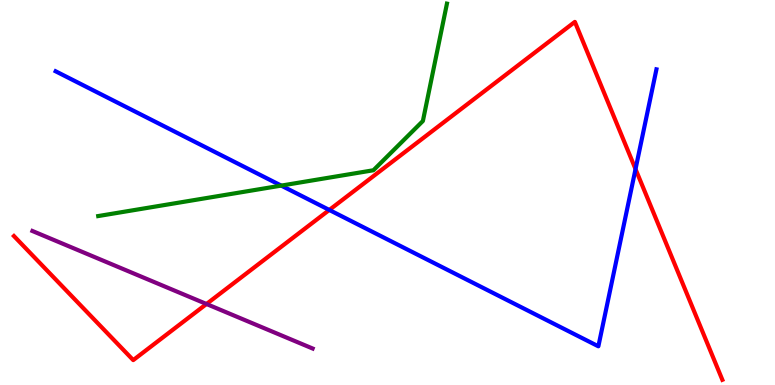[{'lines': ['blue', 'red'], 'intersections': [{'x': 4.25, 'y': 4.55}, {'x': 8.2, 'y': 5.61}]}, {'lines': ['green', 'red'], 'intersections': []}, {'lines': ['purple', 'red'], 'intersections': [{'x': 2.66, 'y': 2.1}]}, {'lines': ['blue', 'green'], 'intersections': [{'x': 3.63, 'y': 5.18}]}, {'lines': ['blue', 'purple'], 'intersections': []}, {'lines': ['green', 'purple'], 'intersections': []}]